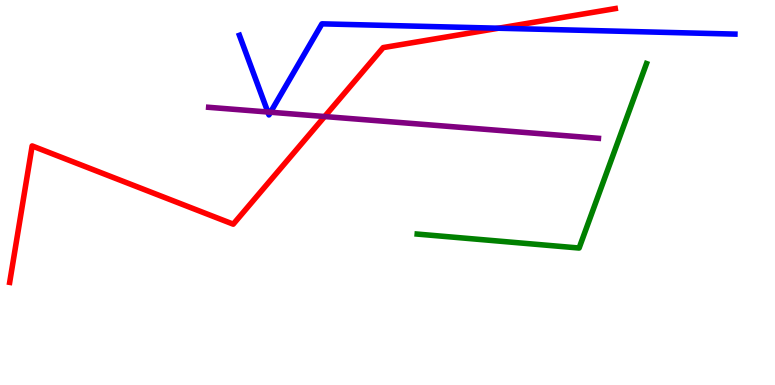[{'lines': ['blue', 'red'], 'intersections': [{'x': 6.43, 'y': 9.27}]}, {'lines': ['green', 'red'], 'intersections': []}, {'lines': ['purple', 'red'], 'intersections': [{'x': 4.19, 'y': 6.97}]}, {'lines': ['blue', 'green'], 'intersections': []}, {'lines': ['blue', 'purple'], 'intersections': [{'x': 3.46, 'y': 7.09}, {'x': 3.49, 'y': 7.09}]}, {'lines': ['green', 'purple'], 'intersections': []}]